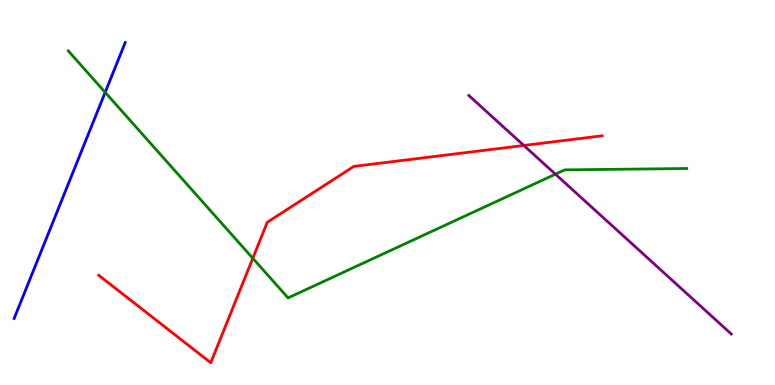[{'lines': ['blue', 'red'], 'intersections': []}, {'lines': ['green', 'red'], 'intersections': [{'x': 3.26, 'y': 3.29}]}, {'lines': ['purple', 'red'], 'intersections': [{'x': 6.76, 'y': 6.22}]}, {'lines': ['blue', 'green'], 'intersections': [{'x': 1.36, 'y': 7.6}]}, {'lines': ['blue', 'purple'], 'intersections': []}, {'lines': ['green', 'purple'], 'intersections': [{'x': 7.17, 'y': 5.48}]}]